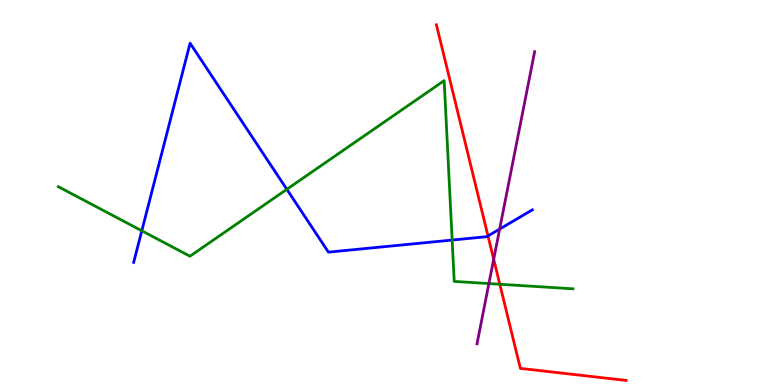[{'lines': ['blue', 'red'], 'intersections': [{'x': 6.3, 'y': 3.87}]}, {'lines': ['green', 'red'], 'intersections': [{'x': 6.45, 'y': 2.62}]}, {'lines': ['purple', 'red'], 'intersections': [{'x': 6.37, 'y': 3.27}]}, {'lines': ['blue', 'green'], 'intersections': [{'x': 1.83, 'y': 4.01}, {'x': 3.7, 'y': 5.08}, {'x': 5.83, 'y': 3.76}]}, {'lines': ['blue', 'purple'], 'intersections': [{'x': 6.45, 'y': 4.05}]}, {'lines': ['green', 'purple'], 'intersections': [{'x': 6.31, 'y': 2.63}]}]